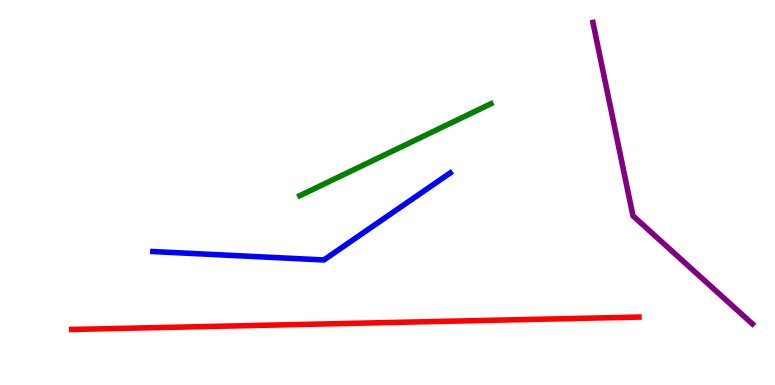[{'lines': ['blue', 'red'], 'intersections': []}, {'lines': ['green', 'red'], 'intersections': []}, {'lines': ['purple', 'red'], 'intersections': []}, {'lines': ['blue', 'green'], 'intersections': []}, {'lines': ['blue', 'purple'], 'intersections': []}, {'lines': ['green', 'purple'], 'intersections': []}]